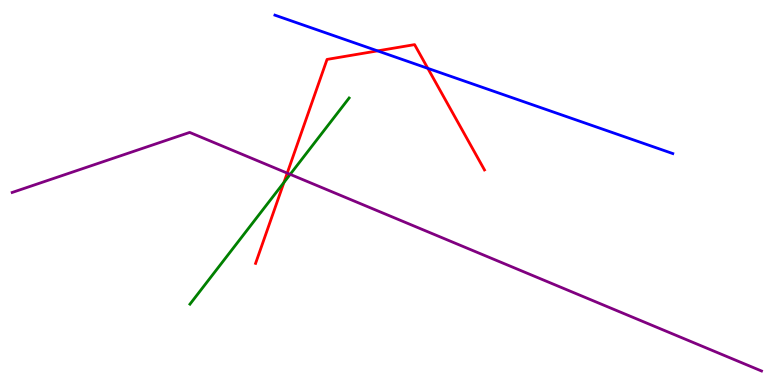[{'lines': ['blue', 'red'], 'intersections': [{'x': 4.87, 'y': 8.68}, {'x': 5.52, 'y': 8.22}]}, {'lines': ['green', 'red'], 'intersections': [{'x': 3.66, 'y': 5.26}]}, {'lines': ['purple', 'red'], 'intersections': [{'x': 3.71, 'y': 5.5}]}, {'lines': ['blue', 'green'], 'intersections': []}, {'lines': ['blue', 'purple'], 'intersections': []}, {'lines': ['green', 'purple'], 'intersections': [{'x': 3.74, 'y': 5.47}]}]